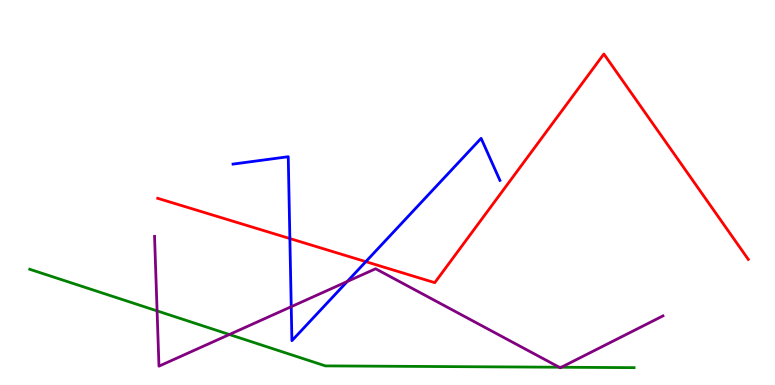[{'lines': ['blue', 'red'], 'intersections': [{'x': 3.74, 'y': 3.8}, {'x': 4.72, 'y': 3.2}]}, {'lines': ['green', 'red'], 'intersections': []}, {'lines': ['purple', 'red'], 'intersections': []}, {'lines': ['blue', 'green'], 'intersections': []}, {'lines': ['blue', 'purple'], 'intersections': [{'x': 3.76, 'y': 2.03}, {'x': 4.48, 'y': 2.69}]}, {'lines': ['green', 'purple'], 'intersections': [{'x': 2.03, 'y': 1.92}, {'x': 2.96, 'y': 1.31}, {'x': 7.22, 'y': 0.462}, {'x': 7.24, 'y': 0.461}]}]